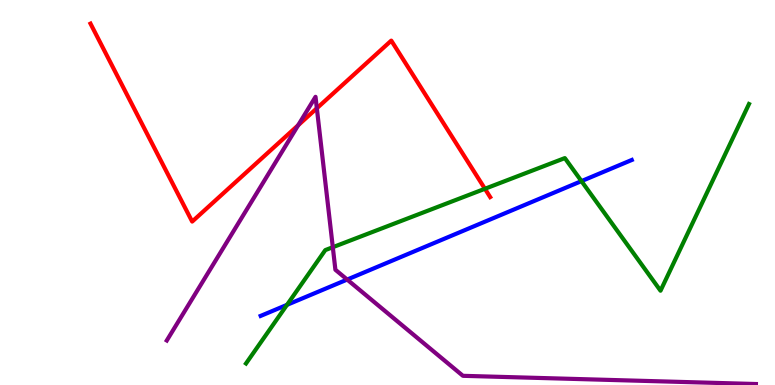[{'lines': ['blue', 'red'], 'intersections': []}, {'lines': ['green', 'red'], 'intersections': [{'x': 6.26, 'y': 5.1}]}, {'lines': ['purple', 'red'], 'intersections': [{'x': 3.85, 'y': 6.75}, {'x': 4.09, 'y': 7.19}]}, {'lines': ['blue', 'green'], 'intersections': [{'x': 3.7, 'y': 2.08}, {'x': 7.5, 'y': 5.3}]}, {'lines': ['blue', 'purple'], 'intersections': [{'x': 4.48, 'y': 2.74}]}, {'lines': ['green', 'purple'], 'intersections': [{'x': 4.29, 'y': 3.58}]}]